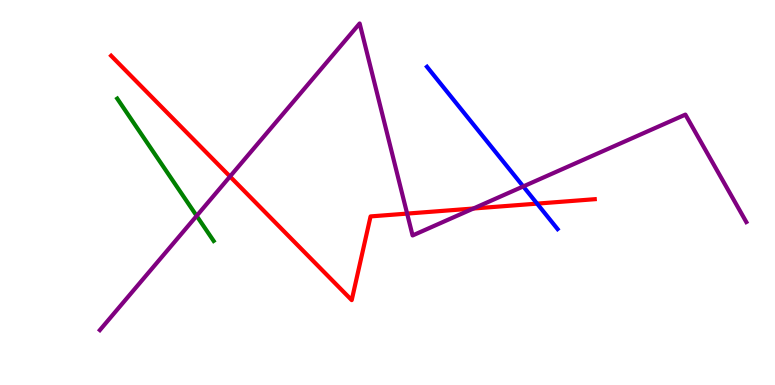[{'lines': ['blue', 'red'], 'intersections': [{'x': 6.93, 'y': 4.71}]}, {'lines': ['green', 'red'], 'intersections': []}, {'lines': ['purple', 'red'], 'intersections': [{'x': 2.97, 'y': 5.42}, {'x': 5.25, 'y': 4.45}, {'x': 6.11, 'y': 4.58}]}, {'lines': ['blue', 'green'], 'intersections': []}, {'lines': ['blue', 'purple'], 'intersections': [{'x': 6.75, 'y': 5.16}]}, {'lines': ['green', 'purple'], 'intersections': [{'x': 2.54, 'y': 4.39}]}]